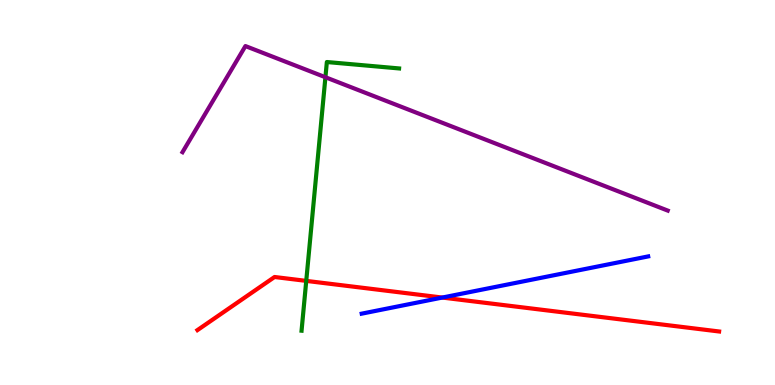[{'lines': ['blue', 'red'], 'intersections': [{'x': 5.71, 'y': 2.27}]}, {'lines': ['green', 'red'], 'intersections': [{'x': 3.95, 'y': 2.7}]}, {'lines': ['purple', 'red'], 'intersections': []}, {'lines': ['blue', 'green'], 'intersections': []}, {'lines': ['blue', 'purple'], 'intersections': []}, {'lines': ['green', 'purple'], 'intersections': [{'x': 4.2, 'y': 7.99}]}]